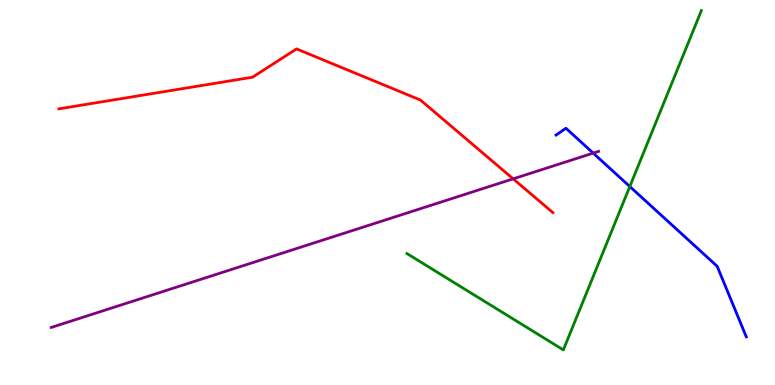[{'lines': ['blue', 'red'], 'intersections': []}, {'lines': ['green', 'red'], 'intersections': []}, {'lines': ['purple', 'red'], 'intersections': [{'x': 6.62, 'y': 5.35}]}, {'lines': ['blue', 'green'], 'intersections': [{'x': 8.13, 'y': 5.16}]}, {'lines': ['blue', 'purple'], 'intersections': [{'x': 7.65, 'y': 6.02}]}, {'lines': ['green', 'purple'], 'intersections': []}]